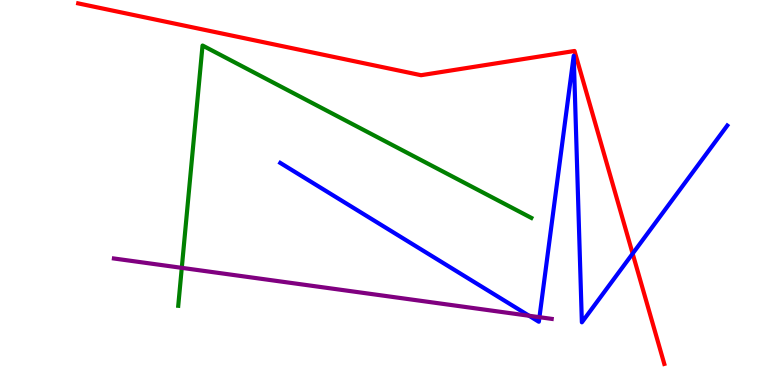[{'lines': ['blue', 'red'], 'intersections': [{'x': 8.16, 'y': 3.41}]}, {'lines': ['green', 'red'], 'intersections': []}, {'lines': ['purple', 'red'], 'intersections': []}, {'lines': ['blue', 'green'], 'intersections': []}, {'lines': ['blue', 'purple'], 'intersections': [{'x': 6.83, 'y': 1.8}, {'x': 6.96, 'y': 1.76}]}, {'lines': ['green', 'purple'], 'intersections': [{'x': 2.35, 'y': 3.04}]}]